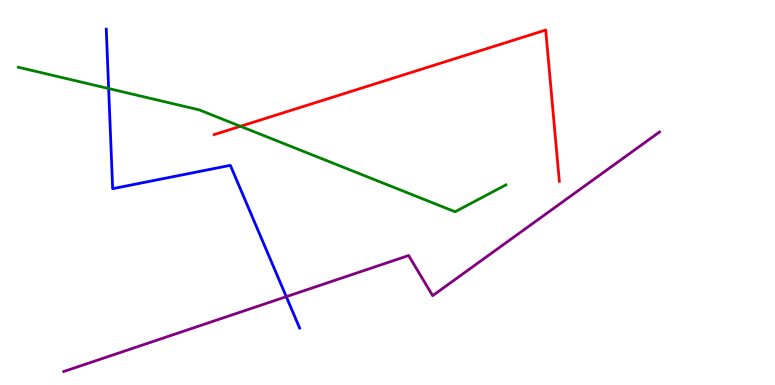[{'lines': ['blue', 'red'], 'intersections': []}, {'lines': ['green', 'red'], 'intersections': [{'x': 3.1, 'y': 6.72}]}, {'lines': ['purple', 'red'], 'intersections': []}, {'lines': ['blue', 'green'], 'intersections': [{'x': 1.4, 'y': 7.7}]}, {'lines': ['blue', 'purple'], 'intersections': [{'x': 3.69, 'y': 2.29}]}, {'lines': ['green', 'purple'], 'intersections': []}]